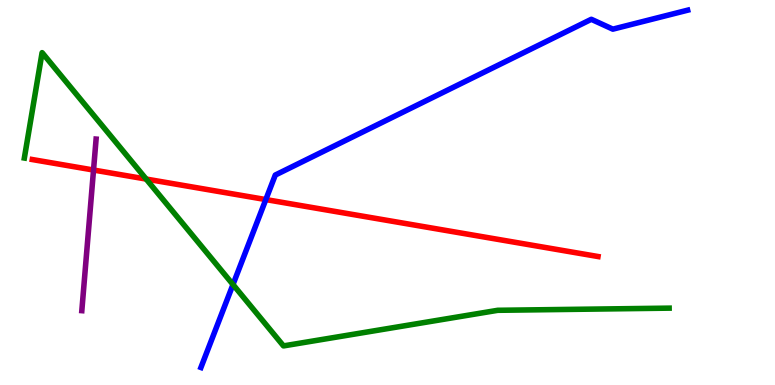[{'lines': ['blue', 'red'], 'intersections': [{'x': 3.43, 'y': 4.82}]}, {'lines': ['green', 'red'], 'intersections': [{'x': 1.89, 'y': 5.35}]}, {'lines': ['purple', 'red'], 'intersections': [{'x': 1.21, 'y': 5.58}]}, {'lines': ['blue', 'green'], 'intersections': [{'x': 3.01, 'y': 2.61}]}, {'lines': ['blue', 'purple'], 'intersections': []}, {'lines': ['green', 'purple'], 'intersections': []}]